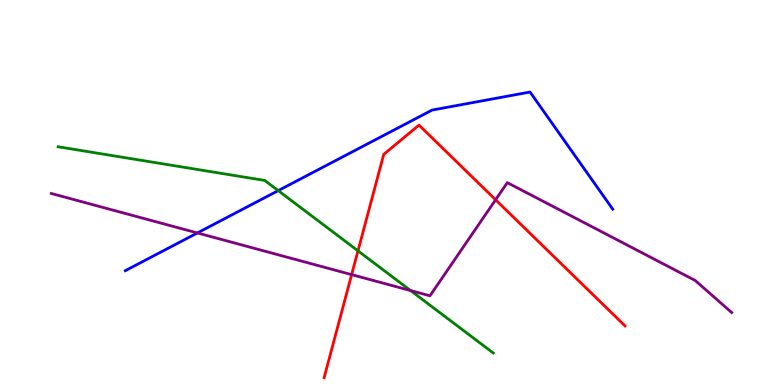[{'lines': ['blue', 'red'], 'intersections': []}, {'lines': ['green', 'red'], 'intersections': [{'x': 4.62, 'y': 3.48}]}, {'lines': ['purple', 'red'], 'intersections': [{'x': 4.54, 'y': 2.87}, {'x': 6.39, 'y': 4.81}]}, {'lines': ['blue', 'green'], 'intersections': [{'x': 3.59, 'y': 5.05}]}, {'lines': ['blue', 'purple'], 'intersections': [{'x': 2.55, 'y': 3.95}]}, {'lines': ['green', 'purple'], 'intersections': [{'x': 5.3, 'y': 2.45}]}]